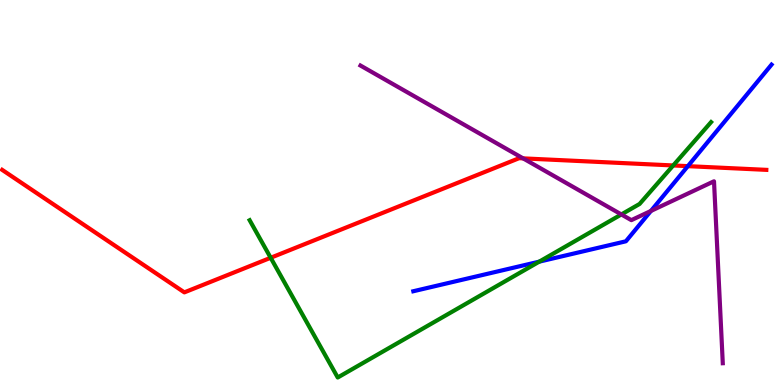[{'lines': ['blue', 'red'], 'intersections': [{'x': 8.88, 'y': 5.68}]}, {'lines': ['green', 'red'], 'intersections': [{'x': 3.49, 'y': 3.3}, {'x': 8.69, 'y': 5.7}]}, {'lines': ['purple', 'red'], 'intersections': [{'x': 6.75, 'y': 5.89}]}, {'lines': ['blue', 'green'], 'intersections': [{'x': 6.96, 'y': 3.2}]}, {'lines': ['blue', 'purple'], 'intersections': [{'x': 8.4, 'y': 4.52}]}, {'lines': ['green', 'purple'], 'intersections': [{'x': 8.02, 'y': 4.43}]}]